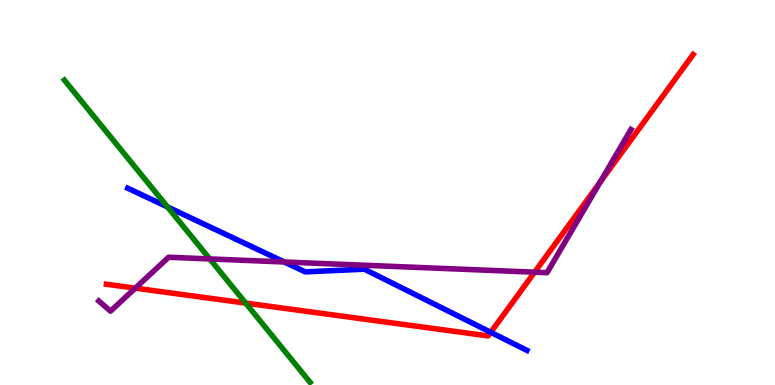[{'lines': ['blue', 'red'], 'intersections': [{'x': 6.33, 'y': 1.37}]}, {'lines': ['green', 'red'], 'intersections': [{'x': 3.17, 'y': 2.13}]}, {'lines': ['purple', 'red'], 'intersections': [{'x': 1.75, 'y': 2.52}, {'x': 6.9, 'y': 2.93}, {'x': 7.74, 'y': 5.27}]}, {'lines': ['blue', 'green'], 'intersections': [{'x': 2.16, 'y': 4.63}]}, {'lines': ['blue', 'purple'], 'intersections': [{'x': 3.67, 'y': 3.2}]}, {'lines': ['green', 'purple'], 'intersections': [{'x': 2.71, 'y': 3.27}]}]